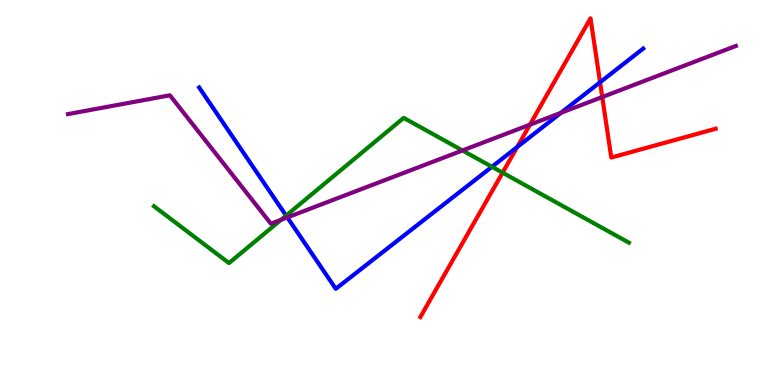[{'lines': ['blue', 'red'], 'intersections': [{'x': 6.67, 'y': 6.18}, {'x': 7.74, 'y': 7.86}]}, {'lines': ['green', 'red'], 'intersections': [{'x': 6.48, 'y': 5.51}]}, {'lines': ['purple', 'red'], 'intersections': [{'x': 6.84, 'y': 6.76}, {'x': 7.77, 'y': 7.48}]}, {'lines': ['blue', 'green'], 'intersections': [{'x': 3.69, 'y': 4.4}, {'x': 6.35, 'y': 5.67}]}, {'lines': ['blue', 'purple'], 'intersections': [{'x': 3.71, 'y': 4.35}, {'x': 7.24, 'y': 7.07}]}, {'lines': ['green', 'purple'], 'intersections': [{'x': 3.63, 'y': 4.29}, {'x': 5.97, 'y': 6.09}]}]